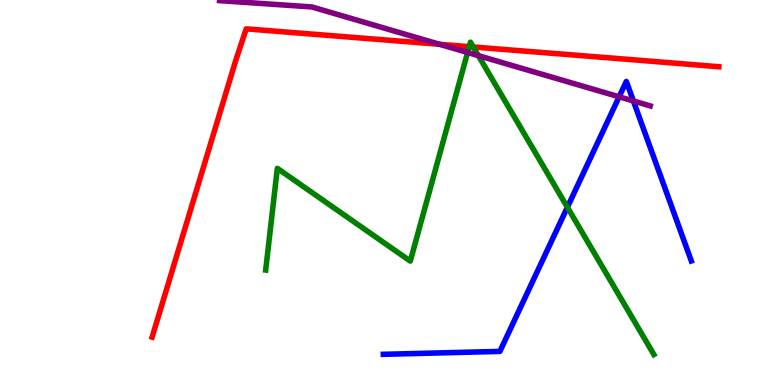[{'lines': ['blue', 'red'], 'intersections': []}, {'lines': ['green', 'red'], 'intersections': [{'x': 6.05, 'y': 8.79}, {'x': 6.11, 'y': 8.78}]}, {'lines': ['purple', 'red'], 'intersections': [{'x': 5.67, 'y': 8.85}]}, {'lines': ['blue', 'green'], 'intersections': [{'x': 7.32, 'y': 4.62}]}, {'lines': ['blue', 'purple'], 'intersections': [{'x': 7.99, 'y': 7.49}, {'x': 8.17, 'y': 7.38}]}, {'lines': ['green', 'purple'], 'intersections': [{'x': 6.03, 'y': 8.64}, {'x': 6.17, 'y': 8.55}]}]